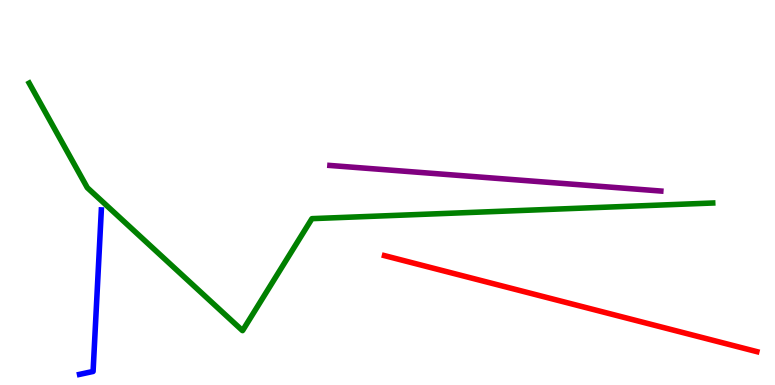[{'lines': ['blue', 'red'], 'intersections': []}, {'lines': ['green', 'red'], 'intersections': []}, {'lines': ['purple', 'red'], 'intersections': []}, {'lines': ['blue', 'green'], 'intersections': []}, {'lines': ['blue', 'purple'], 'intersections': []}, {'lines': ['green', 'purple'], 'intersections': []}]